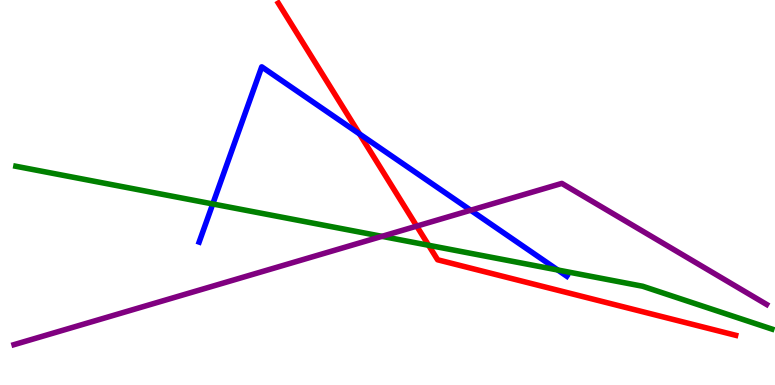[{'lines': ['blue', 'red'], 'intersections': [{'x': 4.64, 'y': 6.52}]}, {'lines': ['green', 'red'], 'intersections': [{'x': 5.53, 'y': 3.63}]}, {'lines': ['purple', 'red'], 'intersections': [{'x': 5.38, 'y': 4.13}]}, {'lines': ['blue', 'green'], 'intersections': [{'x': 2.75, 'y': 4.7}, {'x': 7.2, 'y': 2.99}]}, {'lines': ['blue', 'purple'], 'intersections': [{'x': 6.07, 'y': 4.54}]}, {'lines': ['green', 'purple'], 'intersections': [{'x': 4.93, 'y': 3.86}]}]